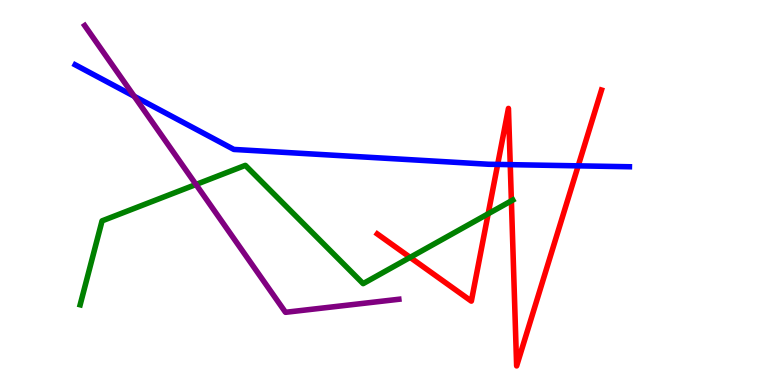[{'lines': ['blue', 'red'], 'intersections': [{'x': 6.42, 'y': 5.73}, {'x': 6.58, 'y': 5.72}, {'x': 7.46, 'y': 5.69}]}, {'lines': ['green', 'red'], 'intersections': [{'x': 5.29, 'y': 3.31}, {'x': 6.3, 'y': 4.45}, {'x': 6.6, 'y': 4.78}]}, {'lines': ['purple', 'red'], 'intersections': []}, {'lines': ['blue', 'green'], 'intersections': []}, {'lines': ['blue', 'purple'], 'intersections': [{'x': 1.73, 'y': 7.5}]}, {'lines': ['green', 'purple'], 'intersections': [{'x': 2.53, 'y': 5.21}]}]